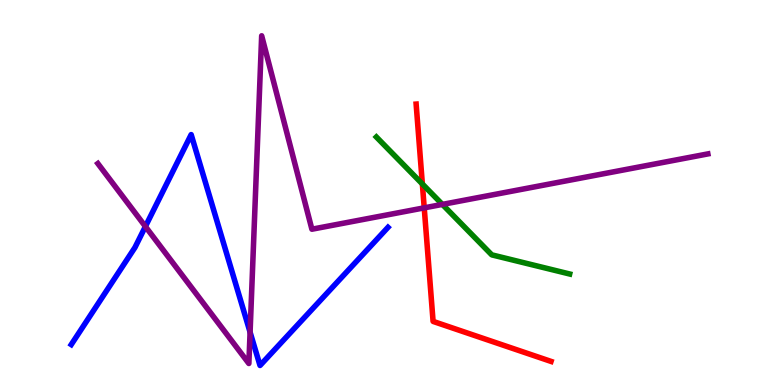[{'lines': ['blue', 'red'], 'intersections': []}, {'lines': ['green', 'red'], 'intersections': [{'x': 5.45, 'y': 5.22}]}, {'lines': ['purple', 'red'], 'intersections': [{'x': 5.47, 'y': 4.6}]}, {'lines': ['blue', 'green'], 'intersections': []}, {'lines': ['blue', 'purple'], 'intersections': [{'x': 1.88, 'y': 4.12}, {'x': 3.23, 'y': 1.37}]}, {'lines': ['green', 'purple'], 'intersections': [{'x': 5.71, 'y': 4.69}]}]